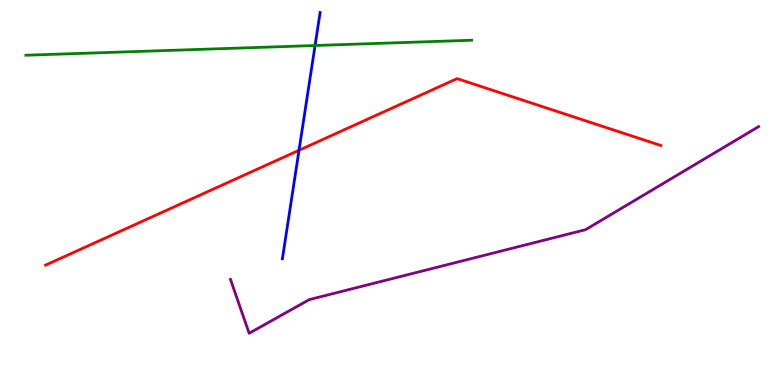[{'lines': ['blue', 'red'], 'intersections': [{'x': 3.86, 'y': 6.1}]}, {'lines': ['green', 'red'], 'intersections': []}, {'lines': ['purple', 'red'], 'intersections': []}, {'lines': ['blue', 'green'], 'intersections': [{'x': 4.07, 'y': 8.82}]}, {'lines': ['blue', 'purple'], 'intersections': []}, {'lines': ['green', 'purple'], 'intersections': []}]